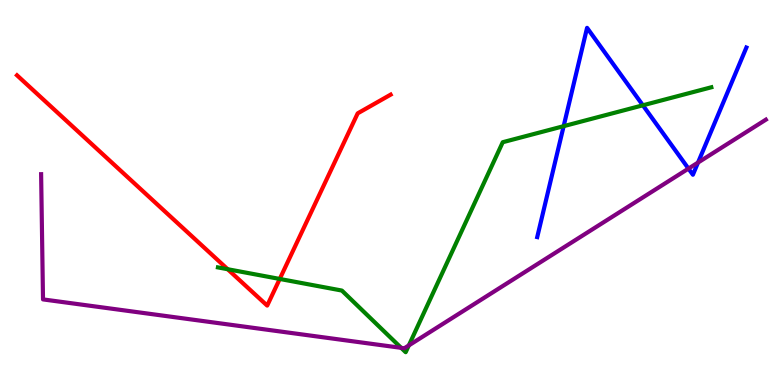[{'lines': ['blue', 'red'], 'intersections': []}, {'lines': ['green', 'red'], 'intersections': [{'x': 2.94, 'y': 3.01}, {'x': 3.61, 'y': 2.75}]}, {'lines': ['purple', 'red'], 'intersections': []}, {'lines': ['blue', 'green'], 'intersections': [{'x': 7.27, 'y': 6.72}, {'x': 8.3, 'y': 7.26}]}, {'lines': ['blue', 'purple'], 'intersections': [{'x': 8.88, 'y': 5.62}, {'x': 9.01, 'y': 5.78}]}, {'lines': ['green', 'purple'], 'intersections': [{'x': 5.18, 'y': 0.965}, {'x': 5.28, 'y': 1.03}]}]